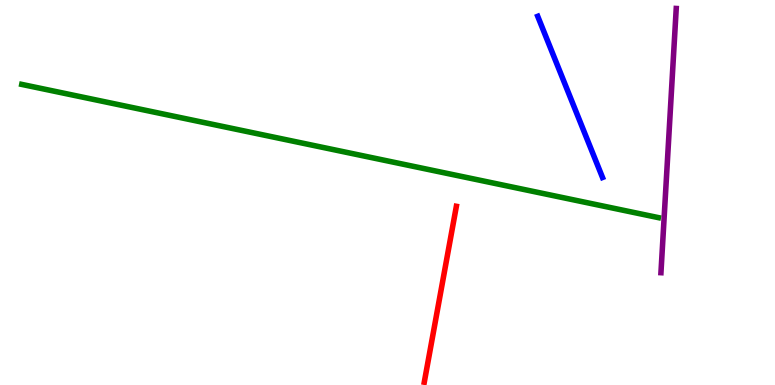[{'lines': ['blue', 'red'], 'intersections': []}, {'lines': ['green', 'red'], 'intersections': []}, {'lines': ['purple', 'red'], 'intersections': []}, {'lines': ['blue', 'green'], 'intersections': []}, {'lines': ['blue', 'purple'], 'intersections': []}, {'lines': ['green', 'purple'], 'intersections': []}]